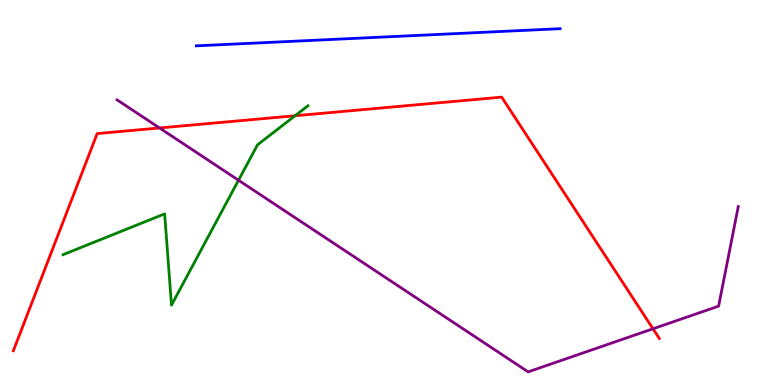[{'lines': ['blue', 'red'], 'intersections': []}, {'lines': ['green', 'red'], 'intersections': [{'x': 3.81, 'y': 6.99}]}, {'lines': ['purple', 'red'], 'intersections': [{'x': 2.06, 'y': 6.68}, {'x': 8.43, 'y': 1.46}]}, {'lines': ['blue', 'green'], 'intersections': []}, {'lines': ['blue', 'purple'], 'intersections': []}, {'lines': ['green', 'purple'], 'intersections': [{'x': 3.08, 'y': 5.32}]}]